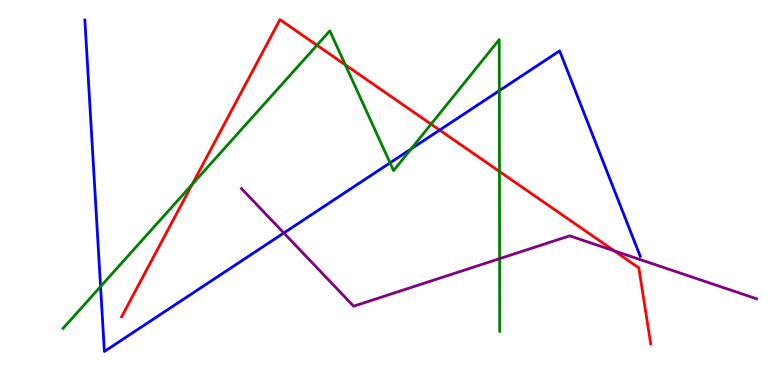[{'lines': ['blue', 'red'], 'intersections': [{'x': 5.67, 'y': 6.62}]}, {'lines': ['green', 'red'], 'intersections': [{'x': 2.48, 'y': 5.21}, {'x': 4.09, 'y': 8.83}, {'x': 4.46, 'y': 8.32}, {'x': 5.56, 'y': 6.77}, {'x': 6.44, 'y': 5.55}]}, {'lines': ['purple', 'red'], 'intersections': [{'x': 7.93, 'y': 3.48}]}, {'lines': ['blue', 'green'], 'intersections': [{'x': 1.3, 'y': 2.56}, {'x': 5.03, 'y': 5.77}, {'x': 5.3, 'y': 6.13}, {'x': 6.44, 'y': 7.64}]}, {'lines': ['blue', 'purple'], 'intersections': [{'x': 3.66, 'y': 3.95}]}, {'lines': ['green', 'purple'], 'intersections': [{'x': 6.45, 'y': 3.28}]}]